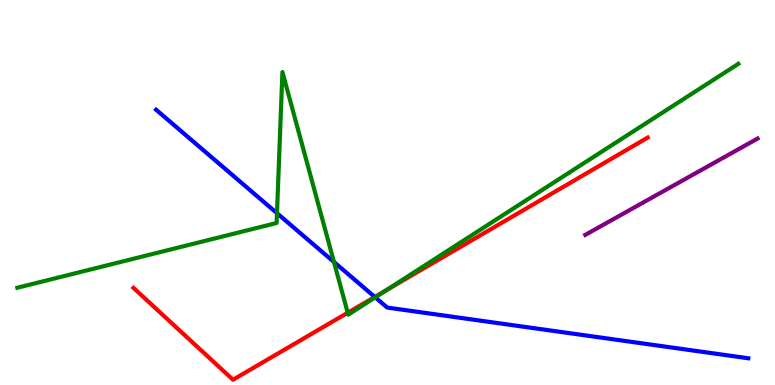[{'lines': ['blue', 'red'], 'intersections': [{'x': 4.84, 'y': 2.29}]}, {'lines': ['green', 'red'], 'intersections': [{'x': 4.49, 'y': 1.88}, {'x': 4.98, 'y': 2.46}]}, {'lines': ['purple', 'red'], 'intersections': []}, {'lines': ['blue', 'green'], 'intersections': [{'x': 3.57, 'y': 4.46}, {'x': 4.31, 'y': 3.2}, {'x': 4.84, 'y': 2.28}]}, {'lines': ['blue', 'purple'], 'intersections': []}, {'lines': ['green', 'purple'], 'intersections': []}]